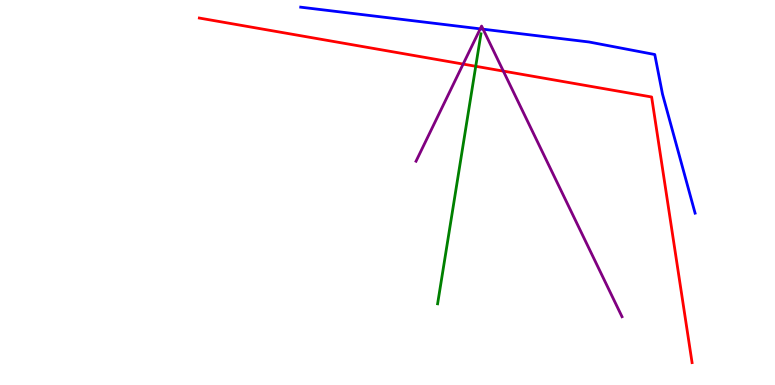[{'lines': ['blue', 'red'], 'intersections': []}, {'lines': ['green', 'red'], 'intersections': [{'x': 6.14, 'y': 8.28}]}, {'lines': ['purple', 'red'], 'intersections': [{'x': 5.98, 'y': 8.34}, {'x': 6.49, 'y': 8.15}]}, {'lines': ['blue', 'green'], 'intersections': []}, {'lines': ['blue', 'purple'], 'intersections': [{'x': 6.2, 'y': 9.25}, {'x': 6.23, 'y': 9.24}]}, {'lines': ['green', 'purple'], 'intersections': []}]